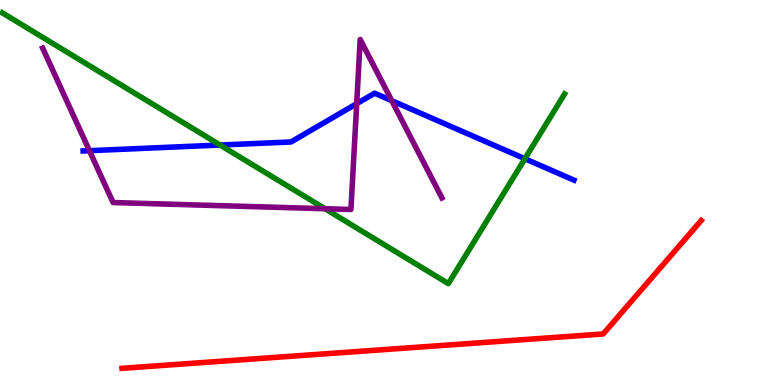[{'lines': ['blue', 'red'], 'intersections': []}, {'lines': ['green', 'red'], 'intersections': []}, {'lines': ['purple', 'red'], 'intersections': []}, {'lines': ['blue', 'green'], 'intersections': [{'x': 2.84, 'y': 6.23}, {'x': 6.77, 'y': 5.88}]}, {'lines': ['blue', 'purple'], 'intersections': [{'x': 1.15, 'y': 6.09}, {'x': 4.6, 'y': 7.31}, {'x': 5.06, 'y': 7.39}]}, {'lines': ['green', 'purple'], 'intersections': [{'x': 4.19, 'y': 4.58}]}]